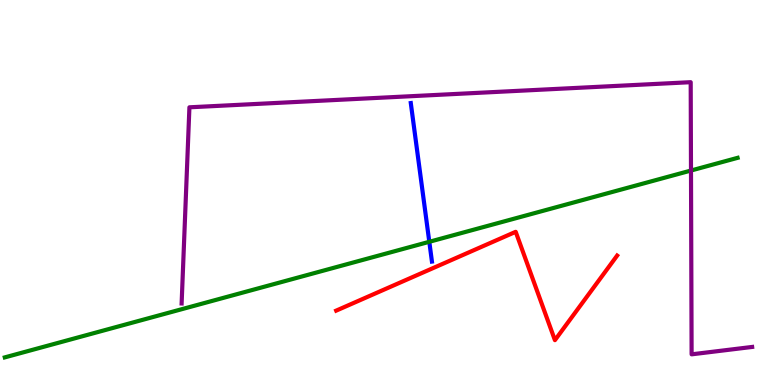[{'lines': ['blue', 'red'], 'intersections': []}, {'lines': ['green', 'red'], 'intersections': []}, {'lines': ['purple', 'red'], 'intersections': []}, {'lines': ['blue', 'green'], 'intersections': [{'x': 5.54, 'y': 3.72}]}, {'lines': ['blue', 'purple'], 'intersections': []}, {'lines': ['green', 'purple'], 'intersections': [{'x': 8.92, 'y': 5.57}]}]